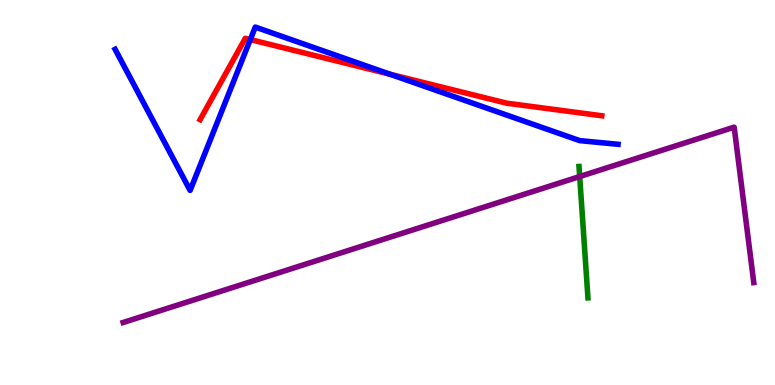[{'lines': ['blue', 'red'], 'intersections': [{'x': 3.23, 'y': 8.97}, {'x': 5.03, 'y': 8.07}]}, {'lines': ['green', 'red'], 'intersections': []}, {'lines': ['purple', 'red'], 'intersections': []}, {'lines': ['blue', 'green'], 'intersections': []}, {'lines': ['blue', 'purple'], 'intersections': []}, {'lines': ['green', 'purple'], 'intersections': [{'x': 7.48, 'y': 5.41}]}]